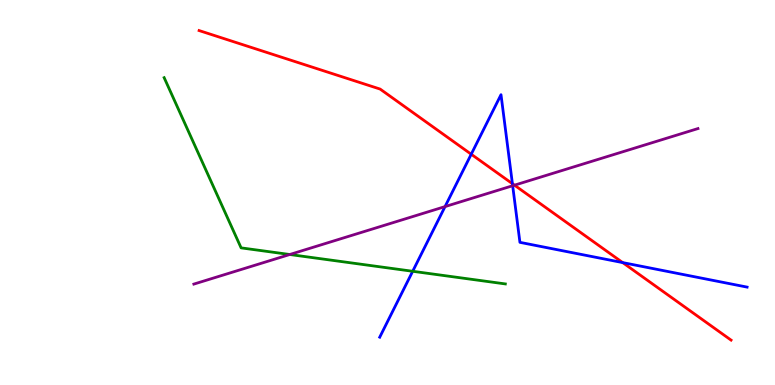[{'lines': ['blue', 'red'], 'intersections': [{'x': 6.08, 'y': 5.99}, {'x': 6.61, 'y': 5.23}, {'x': 8.04, 'y': 3.18}]}, {'lines': ['green', 'red'], 'intersections': []}, {'lines': ['purple', 'red'], 'intersections': [{'x': 6.64, 'y': 5.19}]}, {'lines': ['blue', 'green'], 'intersections': [{'x': 5.33, 'y': 2.95}]}, {'lines': ['blue', 'purple'], 'intersections': [{'x': 5.74, 'y': 4.63}, {'x': 6.62, 'y': 5.18}]}, {'lines': ['green', 'purple'], 'intersections': [{'x': 3.74, 'y': 3.39}]}]